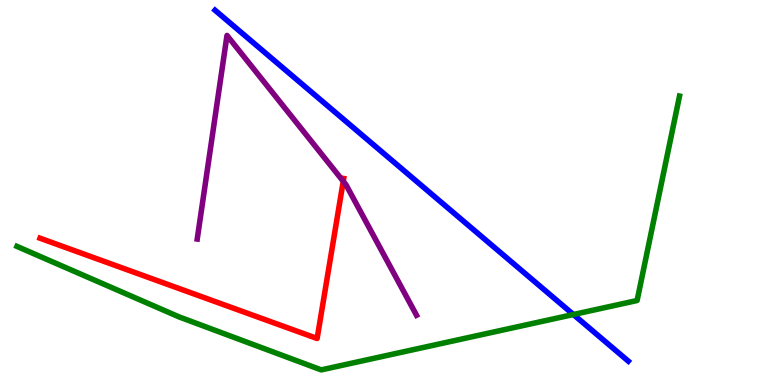[{'lines': ['blue', 'red'], 'intersections': []}, {'lines': ['green', 'red'], 'intersections': []}, {'lines': ['purple', 'red'], 'intersections': [{'x': 4.43, 'y': 5.29}]}, {'lines': ['blue', 'green'], 'intersections': [{'x': 7.4, 'y': 1.83}]}, {'lines': ['blue', 'purple'], 'intersections': []}, {'lines': ['green', 'purple'], 'intersections': []}]